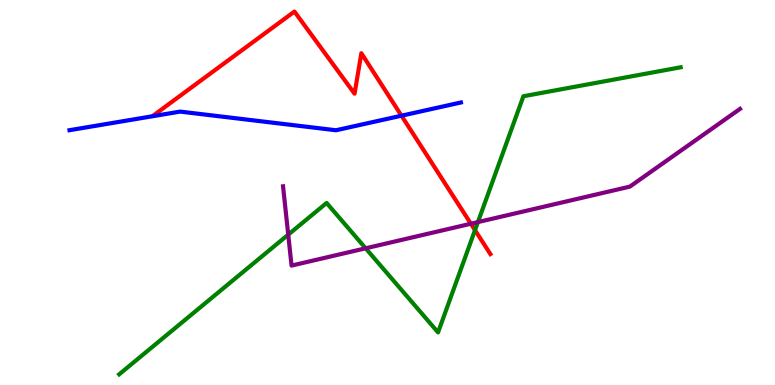[{'lines': ['blue', 'red'], 'intersections': [{'x': 5.18, 'y': 6.99}]}, {'lines': ['green', 'red'], 'intersections': [{'x': 6.13, 'y': 4.02}]}, {'lines': ['purple', 'red'], 'intersections': [{'x': 6.08, 'y': 4.19}]}, {'lines': ['blue', 'green'], 'intersections': []}, {'lines': ['blue', 'purple'], 'intersections': []}, {'lines': ['green', 'purple'], 'intersections': [{'x': 3.72, 'y': 3.91}, {'x': 4.72, 'y': 3.55}, {'x': 6.17, 'y': 4.23}]}]